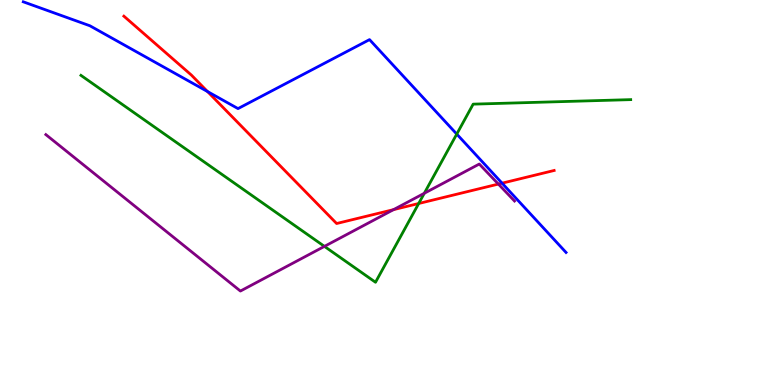[{'lines': ['blue', 'red'], 'intersections': [{'x': 2.68, 'y': 7.62}, {'x': 6.48, 'y': 5.24}]}, {'lines': ['green', 'red'], 'intersections': [{'x': 5.4, 'y': 4.71}]}, {'lines': ['purple', 'red'], 'intersections': [{'x': 5.08, 'y': 4.55}, {'x': 6.43, 'y': 5.22}]}, {'lines': ['blue', 'green'], 'intersections': [{'x': 5.89, 'y': 6.52}]}, {'lines': ['blue', 'purple'], 'intersections': []}, {'lines': ['green', 'purple'], 'intersections': [{'x': 4.19, 'y': 3.6}, {'x': 5.47, 'y': 4.98}]}]